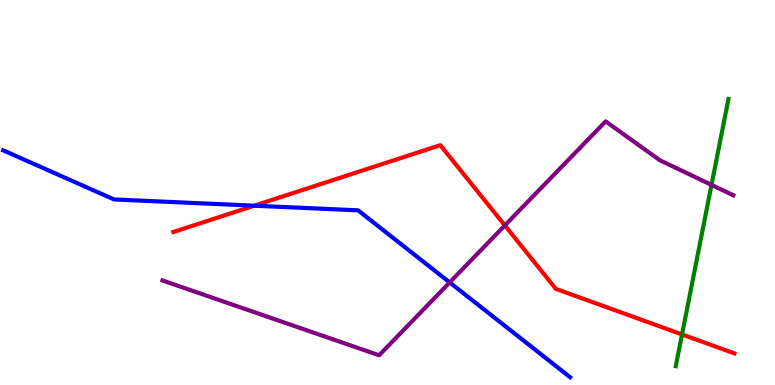[{'lines': ['blue', 'red'], 'intersections': [{'x': 3.28, 'y': 4.66}]}, {'lines': ['green', 'red'], 'intersections': [{'x': 8.8, 'y': 1.31}]}, {'lines': ['purple', 'red'], 'intersections': [{'x': 6.51, 'y': 4.14}]}, {'lines': ['blue', 'green'], 'intersections': []}, {'lines': ['blue', 'purple'], 'intersections': [{'x': 5.8, 'y': 2.66}]}, {'lines': ['green', 'purple'], 'intersections': [{'x': 9.18, 'y': 5.2}]}]